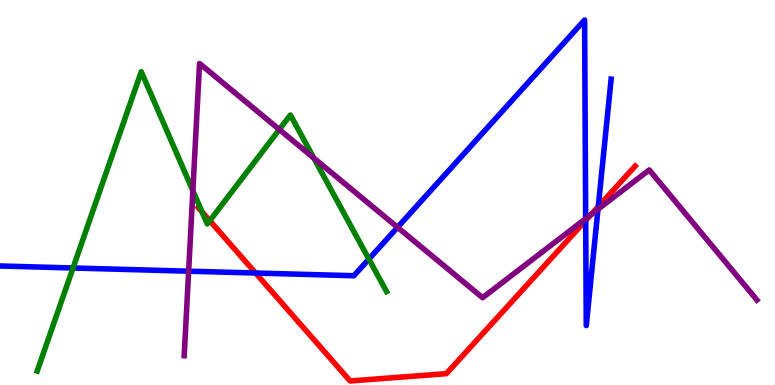[{'lines': ['blue', 'red'], 'intersections': [{'x': 3.3, 'y': 2.91}, {'x': 7.56, 'y': 4.27}, {'x': 7.72, 'y': 4.63}]}, {'lines': ['green', 'red'], 'intersections': [{'x': 2.61, 'y': 4.5}, {'x': 2.71, 'y': 4.27}]}, {'lines': ['purple', 'red'], 'intersections': [{'x': 7.63, 'y': 4.43}]}, {'lines': ['blue', 'green'], 'intersections': [{'x': 0.942, 'y': 3.04}, {'x': 4.76, 'y': 3.27}]}, {'lines': ['blue', 'purple'], 'intersections': [{'x': 2.43, 'y': 2.96}, {'x': 5.13, 'y': 4.1}, {'x': 7.56, 'y': 4.32}, {'x': 7.72, 'y': 4.57}]}, {'lines': ['green', 'purple'], 'intersections': [{'x': 2.49, 'y': 5.05}, {'x': 3.6, 'y': 6.64}, {'x': 4.05, 'y': 5.89}]}]